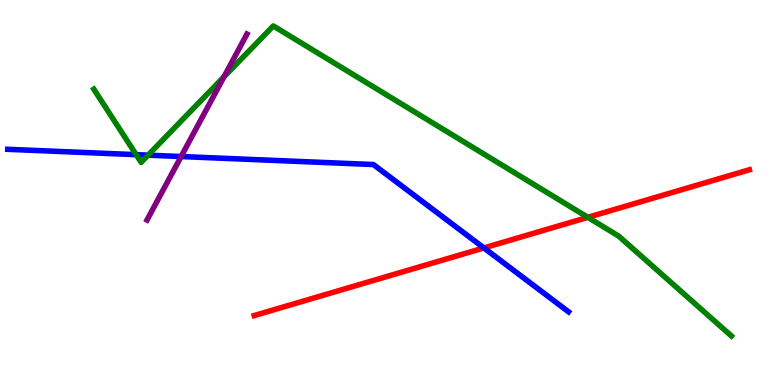[{'lines': ['blue', 'red'], 'intersections': [{'x': 6.24, 'y': 3.56}]}, {'lines': ['green', 'red'], 'intersections': [{'x': 7.59, 'y': 4.36}]}, {'lines': ['purple', 'red'], 'intersections': []}, {'lines': ['blue', 'green'], 'intersections': [{'x': 1.76, 'y': 5.98}, {'x': 1.91, 'y': 5.97}]}, {'lines': ['blue', 'purple'], 'intersections': [{'x': 2.34, 'y': 5.93}]}, {'lines': ['green', 'purple'], 'intersections': [{'x': 2.89, 'y': 8.0}]}]